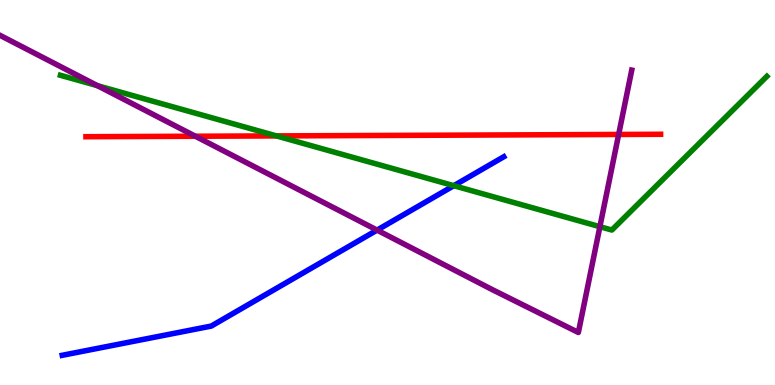[{'lines': ['blue', 'red'], 'intersections': []}, {'lines': ['green', 'red'], 'intersections': [{'x': 3.57, 'y': 6.47}]}, {'lines': ['purple', 'red'], 'intersections': [{'x': 2.52, 'y': 6.46}, {'x': 7.98, 'y': 6.51}]}, {'lines': ['blue', 'green'], 'intersections': [{'x': 5.86, 'y': 5.18}]}, {'lines': ['blue', 'purple'], 'intersections': [{'x': 4.87, 'y': 4.02}]}, {'lines': ['green', 'purple'], 'intersections': [{'x': 1.26, 'y': 7.77}, {'x': 7.74, 'y': 4.11}]}]